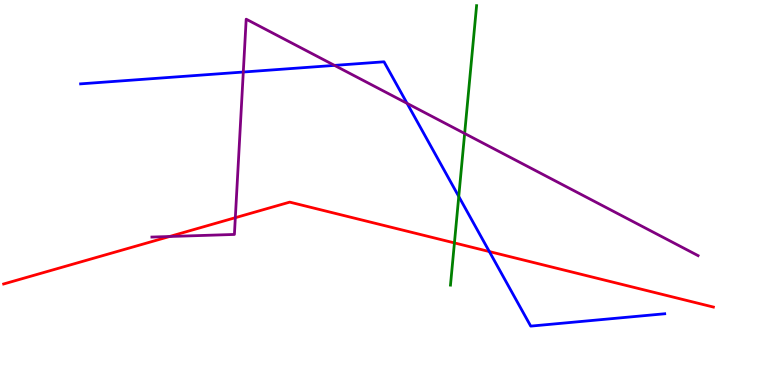[{'lines': ['blue', 'red'], 'intersections': [{'x': 6.31, 'y': 3.47}]}, {'lines': ['green', 'red'], 'intersections': [{'x': 5.86, 'y': 3.69}]}, {'lines': ['purple', 'red'], 'intersections': [{'x': 2.19, 'y': 3.86}, {'x': 3.04, 'y': 4.35}]}, {'lines': ['blue', 'green'], 'intersections': [{'x': 5.92, 'y': 4.9}]}, {'lines': ['blue', 'purple'], 'intersections': [{'x': 3.14, 'y': 8.13}, {'x': 4.32, 'y': 8.3}, {'x': 5.25, 'y': 7.32}]}, {'lines': ['green', 'purple'], 'intersections': [{'x': 6.0, 'y': 6.53}]}]